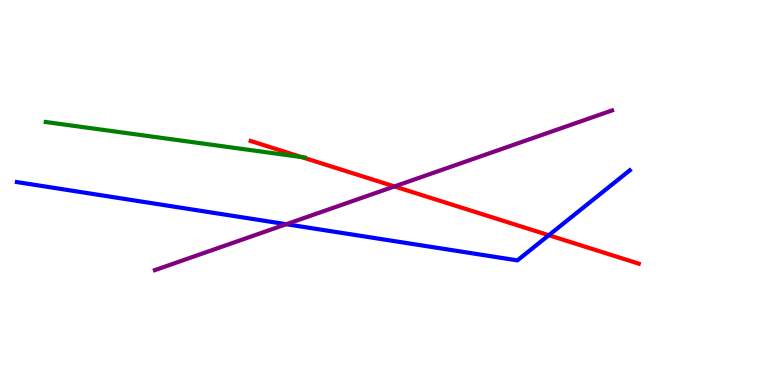[{'lines': ['blue', 'red'], 'intersections': [{'x': 7.08, 'y': 3.89}]}, {'lines': ['green', 'red'], 'intersections': [{'x': 3.89, 'y': 5.92}]}, {'lines': ['purple', 'red'], 'intersections': [{'x': 5.09, 'y': 5.16}]}, {'lines': ['blue', 'green'], 'intersections': []}, {'lines': ['blue', 'purple'], 'intersections': [{'x': 3.69, 'y': 4.18}]}, {'lines': ['green', 'purple'], 'intersections': []}]